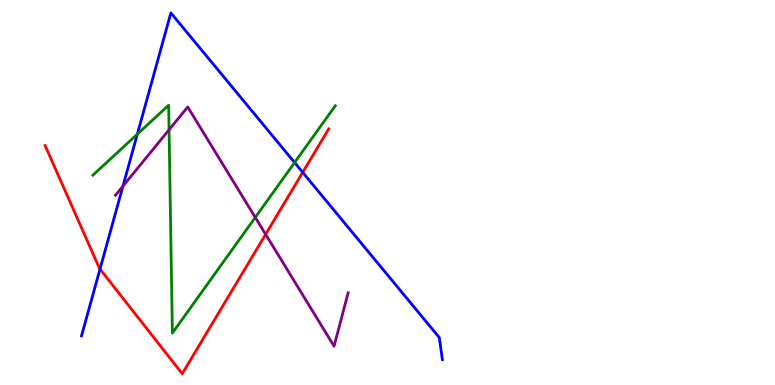[{'lines': ['blue', 'red'], 'intersections': [{'x': 1.29, 'y': 3.01}, {'x': 3.91, 'y': 5.52}]}, {'lines': ['green', 'red'], 'intersections': []}, {'lines': ['purple', 'red'], 'intersections': [{'x': 3.43, 'y': 3.91}]}, {'lines': ['blue', 'green'], 'intersections': [{'x': 1.77, 'y': 6.52}, {'x': 3.8, 'y': 5.78}]}, {'lines': ['blue', 'purple'], 'intersections': [{'x': 1.59, 'y': 5.16}]}, {'lines': ['green', 'purple'], 'intersections': [{'x': 2.18, 'y': 6.63}, {'x': 3.29, 'y': 4.35}]}]